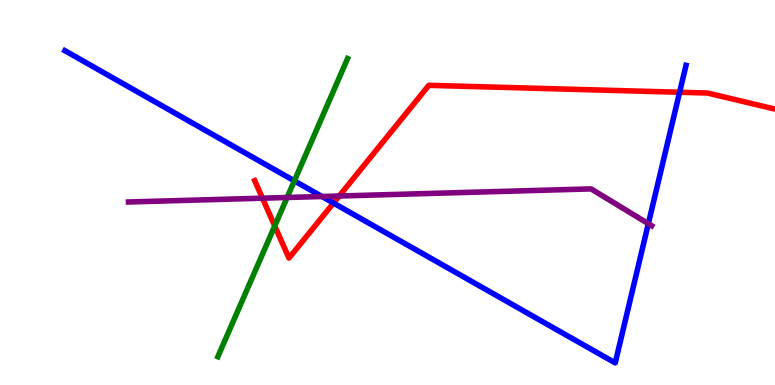[{'lines': ['blue', 'red'], 'intersections': [{'x': 4.3, 'y': 4.73}, {'x': 8.77, 'y': 7.6}]}, {'lines': ['green', 'red'], 'intersections': [{'x': 3.55, 'y': 4.13}]}, {'lines': ['purple', 'red'], 'intersections': [{'x': 3.39, 'y': 4.85}, {'x': 4.38, 'y': 4.91}]}, {'lines': ['blue', 'green'], 'intersections': [{'x': 3.8, 'y': 5.3}]}, {'lines': ['blue', 'purple'], 'intersections': [{'x': 4.15, 'y': 4.9}, {'x': 8.37, 'y': 4.19}]}, {'lines': ['green', 'purple'], 'intersections': [{'x': 3.7, 'y': 4.87}]}]